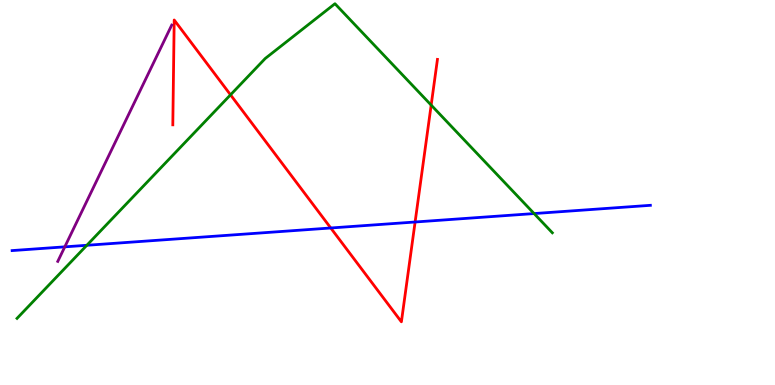[{'lines': ['blue', 'red'], 'intersections': [{'x': 4.27, 'y': 4.08}, {'x': 5.36, 'y': 4.23}]}, {'lines': ['green', 'red'], 'intersections': [{'x': 2.97, 'y': 7.54}, {'x': 5.56, 'y': 7.27}]}, {'lines': ['purple', 'red'], 'intersections': []}, {'lines': ['blue', 'green'], 'intersections': [{'x': 1.12, 'y': 3.63}, {'x': 6.89, 'y': 4.45}]}, {'lines': ['blue', 'purple'], 'intersections': [{'x': 0.836, 'y': 3.59}]}, {'lines': ['green', 'purple'], 'intersections': []}]